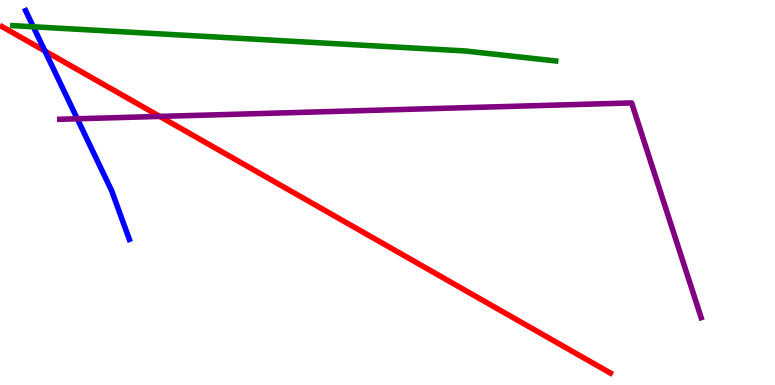[{'lines': ['blue', 'red'], 'intersections': [{'x': 0.579, 'y': 8.68}]}, {'lines': ['green', 'red'], 'intersections': []}, {'lines': ['purple', 'red'], 'intersections': [{'x': 2.06, 'y': 6.98}]}, {'lines': ['blue', 'green'], 'intersections': [{'x': 0.43, 'y': 9.3}]}, {'lines': ['blue', 'purple'], 'intersections': [{'x': 0.997, 'y': 6.91}]}, {'lines': ['green', 'purple'], 'intersections': []}]